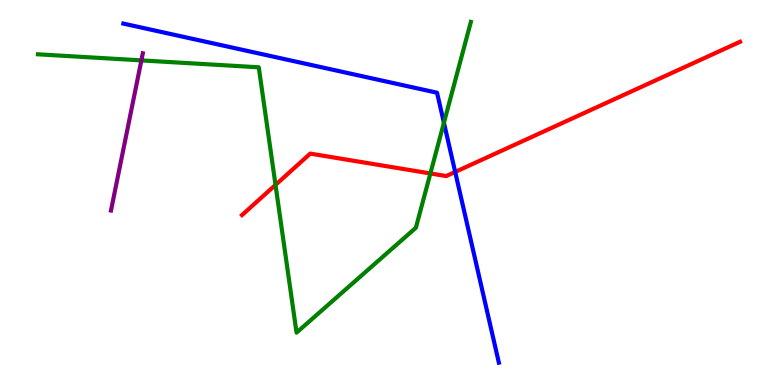[{'lines': ['blue', 'red'], 'intersections': [{'x': 5.87, 'y': 5.53}]}, {'lines': ['green', 'red'], 'intersections': [{'x': 3.55, 'y': 5.2}, {'x': 5.55, 'y': 5.49}]}, {'lines': ['purple', 'red'], 'intersections': []}, {'lines': ['blue', 'green'], 'intersections': [{'x': 5.73, 'y': 6.81}]}, {'lines': ['blue', 'purple'], 'intersections': []}, {'lines': ['green', 'purple'], 'intersections': [{'x': 1.82, 'y': 8.43}]}]